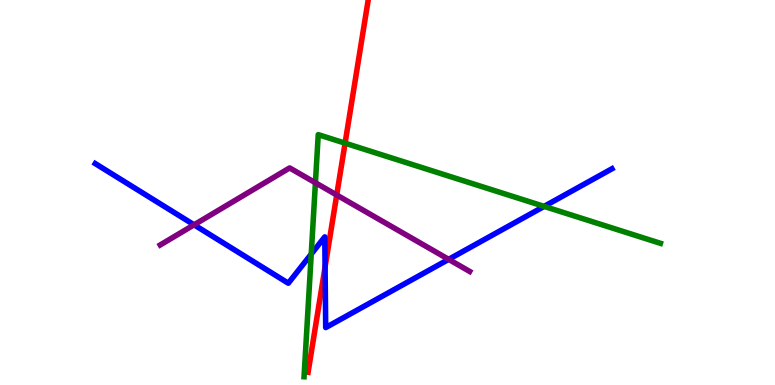[{'lines': ['blue', 'red'], 'intersections': [{'x': 4.19, 'y': 3.06}]}, {'lines': ['green', 'red'], 'intersections': [{'x': 4.45, 'y': 6.28}]}, {'lines': ['purple', 'red'], 'intersections': [{'x': 4.34, 'y': 4.93}]}, {'lines': ['blue', 'green'], 'intersections': [{'x': 4.02, 'y': 3.4}, {'x': 7.02, 'y': 4.64}]}, {'lines': ['blue', 'purple'], 'intersections': [{'x': 2.5, 'y': 4.16}, {'x': 5.79, 'y': 3.26}]}, {'lines': ['green', 'purple'], 'intersections': [{'x': 4.07, 'y': 5.25}]}]